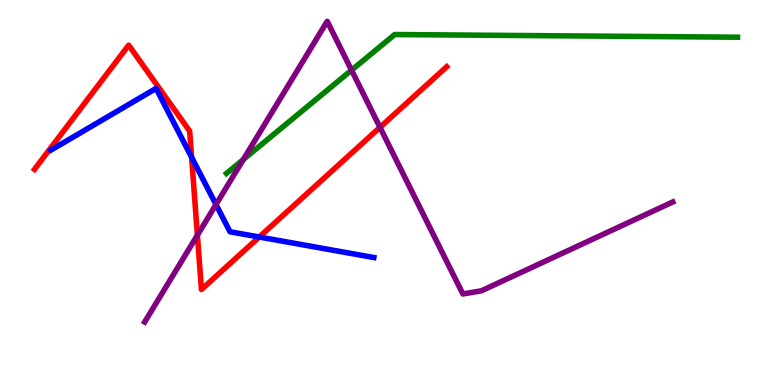[{'lines': ['blue', 'red'], 'intersections': [{'x': 2.47, 'y': 5.91}, {'x': 3.35, 'y': 3.84}]}, {'lines': ['green', 'red'], 'intersections': []}, {'lines': ['purple', 'red'], 'intersections': [{'x': 2.55, 'y': 3.89}, {'x': 4.9, 'y': 6.69}]}, {'lines': ['blue', 'green'], 'intersections': []}, {'lines': ['blue', 'purple'], 'intersections': [{'x': 2.79, 'y': 4.69}]}, {'lines': ['green', 'purple'], 'intersections': [{'x': 3.14, 'y': 5.86}, {'x': 4.54, 'y': 8.18}]}]